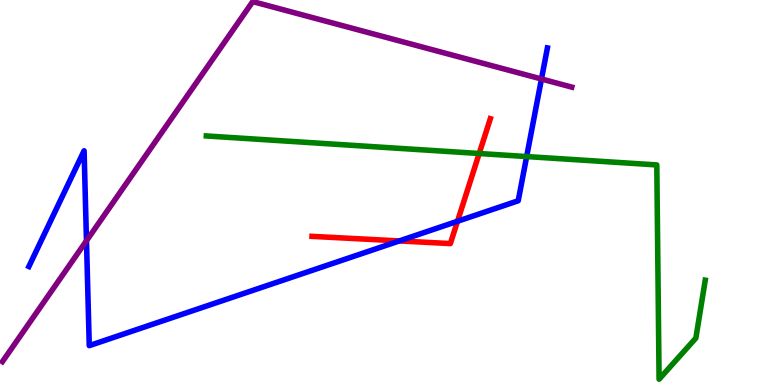[{'lines': ['blue', 'red'], 'intersections': [{'x': 5.15, 'y': 3.74}, {'x': 5.9, 'y': 4.25}]}, {'lines': ['green', 'red'], 'intersections': [{'x': 6.18, 'y': 6.01}]}, {'lines': ['purple', 'red'], 'intersections': []}, {'lines': ['blue', 'green'], 'intersections': [{'x': 6.8, 'y': 5.93}]}, {'lines': ['blue', 'purple'], 'intersections': [{'x': 1.12, 'y': 3.75}, {'x': 6.99, 'y': 7.95}]}, {'lines': ['green', 'purple'], 'intersections': []}]